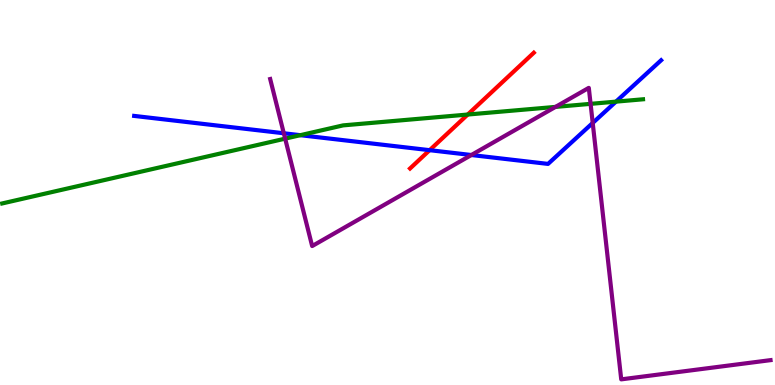[{'lines': ['blue', 'red'], 'intersections': [{'x': 5.54, 'y': 6.1}]}, {'lines': ['green', 'red'], 'intersections': [{'x': 6.04, 'y': 7.02}]}, {'lines': ['purple', 'red'], 'intersections': []}, {'lines': ['blue', 'green'], 'intersections': [{'x': 3.88, 'y': 6.49}, {'x': 7.95, 'y': 7.36}]}, {'lines': ['blue', 'purple'], 'intersections': [{'x': 3.66, 'y': 6.54}, {'x': 6.08, 'y': 5.97}, {'x': 7.65, 'y': 6.81}]}, {'lines': ['green', 'purple'], 'intersections': [{'x': 3.68, 'y': 6.4}, {'x': 7.17, 'y': 7.22}, {'x': 7.62, 'y': 7.3}]}]